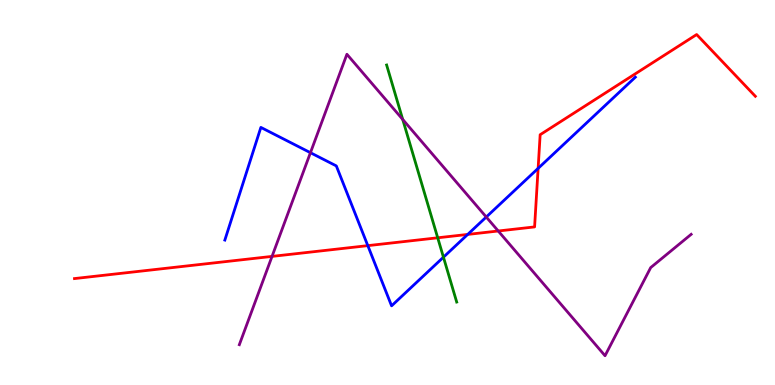[{'lines': ['blue', 'red'], 'intersections': [{'x': 4.75, 'y': 3.62}, {'x': 6.03, 'y': 3.91}, {'x': 6.94, 'y': 5.63}]}, {'lines': ['green', 'red'], 'intersections': [{'x': 5.65, 'y': 3.82}]}, {'lines': ['purple', 'red'], 'intersections': [{'x': 3.51, 'y': 3.34}, {'x': 6.43, 'y': 4.0}]}, {'lines': ['blue', 'green'], 'intersections': [{'x': 5.72, 'y': 3.32}]}, {'lines': ['blue', 'purple'], 'intersections': [{'x': 4.01, 'y': 6.03}, {'x': 6.27, 'y': 4.36}]}, {'lines': ['green', 'purple'], 'intersections': [{'x': 5.2, 'y': 6.9}]}]